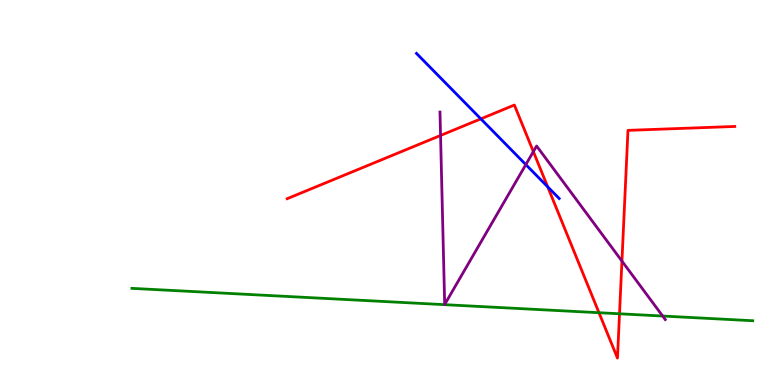[{'lines': ['blue', 'red'], 'intersections': [{'x': 6.2, 'y': 6.91}, {'x': 7.07, 'y': 5.15}]}, {'lines': ['green', 'red'], 'intersections': [{'x': 7.73, 'y': 1.88}, {'x': 7.99, 'y': 1.85}]}, {'lines': ['purple', 'red'], 'intersections': [{'x': 5.68, 'y': 6.48}, {'x': 6.88, 'y': 6.06}, {'x': 8.03, 'y': 3.22}]}, {'lines': ['blue', 'green'], 'intersections': []}, {'lines': ['blue', 'purple'], 'intersections': [{'x': 6.78, 'y': 5.72}]}, {'lines': ['green', 'purple'], 'intersections': [{'x': 8.55, 'y': 1.79}]}]